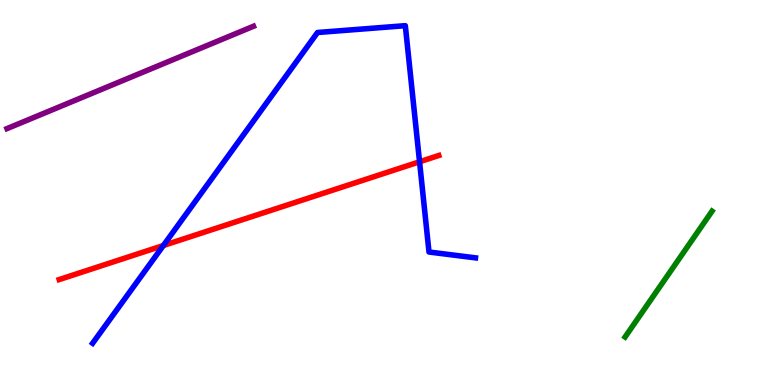[{'lines': ['blue', 'red'], 'intersections': [{'x': 2.11, 'y': 3.62}, {'x': 5.41, 'y': 5.8}]}, {'lines': ['green', 'red'], 'intersections': []}, {'lines': ['purple', 'red'], 'intersections': []}, {'lines': ['blue', 'green'], 'intersections': []}, {'lines': ['blue', 'purple'], 'intersections': []}, {'lines': ['green', 'purple'], 'intersections': []}]